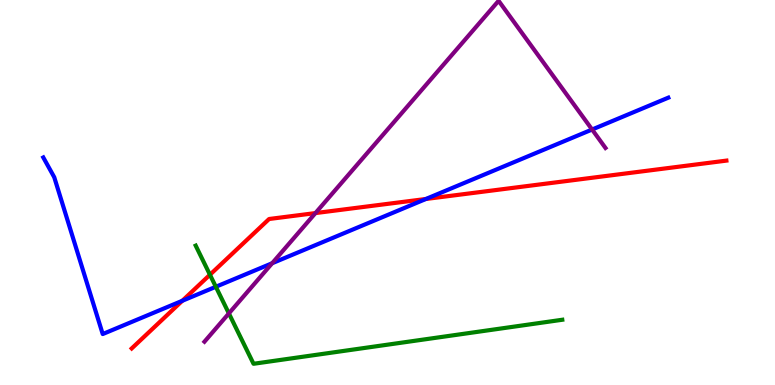[{'lines': ['blue', 'red'], 'intersections': [{'x': 2.35, 'y': 2.19}, {'x': 5.5, 'y': 4.83}]}, {'lines': ['green', 'red'], 'intersections': [{'x': 2.71, 'y': 2.86}]}, {'lines': ['purple', 'red'], 'intersections': [{'x': 4.07, 'y': 4.47}]}, {'lines': ['blue', 'green'], 'intersections': [{'x': 2.78, 'y': 2.55}]}, {'lines': ['blue', 'purple'], 'intersections': [{'x': 3.51, 'y': 3.16}, {'x': 7.64, 'y': 6.64}]}, {'lines': ['green', 'purple'], 'intersections': [{'x': 2.95, 'y': 1.86}]}]